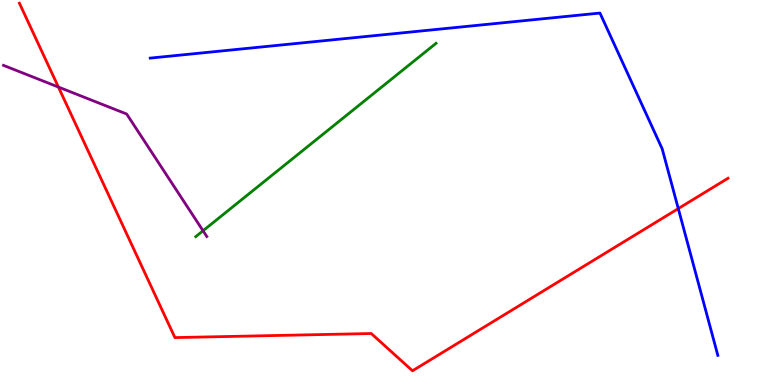[{'lines': ['blue', 'red'], 'intersections': [{'x': 8.75, 'y': 4.58}]}, {'lines': ['green', 'red'], 'intersections': []}, {'lines': ['purple', 'red'], 'intersections': [{'x': 0.754, 'y': 7.74}]}, {'lines': ['blue', 'green'], 'intersections': []}, {'lines': ['blue', 'purple'], 'intersections': []}, {'lines': ['green', 'purple'], 'intersections': [{'x': 2.62, 'y': 4.01}]}]